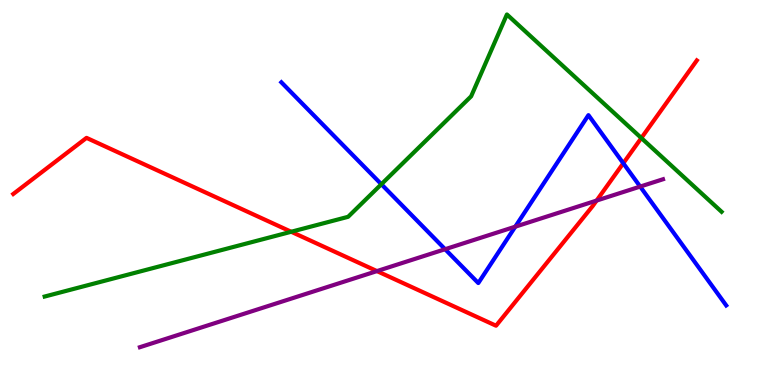[{'lines': ['blue', 'red'], 'intersections': [{'x': 8.04, 'y': 5.76}]}, {'lines': ['green', 'red'], 'intersections': [{'x': 3.76, 'y': 3.98}, {'x': 8.28, 'y': 6.42}]}, {'lines': ['purple', 'red'], 'intersections': [{'x': 4.86, 'y': 2.96}, {'x': 7.7, 'y': 4.79}]}, {'lines': ['blue', 'green'], 'intersections': [{'x': 4.92, 'y': 5.21}]}, {'lines': ['blue', 'purple'], 'intersections': [{'x': 5.74, 'y': 3.53}, {'x': 6.65, 'y': 4.11}, {'x': 8.26, 'y': 5.15}]}, {'lines': ['green', 'purple'], 'intersections': []}]